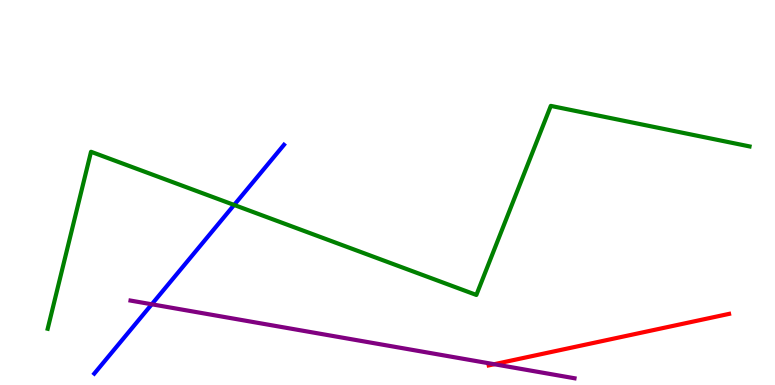[{'lines': ['blue', 'red'], 'intersections': []}, {'lines': ['green', 'red'], 'intersections': []}, {'lines': ['purple', 'red'], 'intersections': [{'x': 6.38, 'y': 0.54}]}, {'lines': ['blue', 'green'], 'intersections': [{'x': 3.02, 'y': 4.68}]}, {'lines': ['blue', 'purple'], 'intersections': [{'x': 1.96, 'y': 2.1}]}, {'lines': ['green', 'purple'], 'intersections': []}]